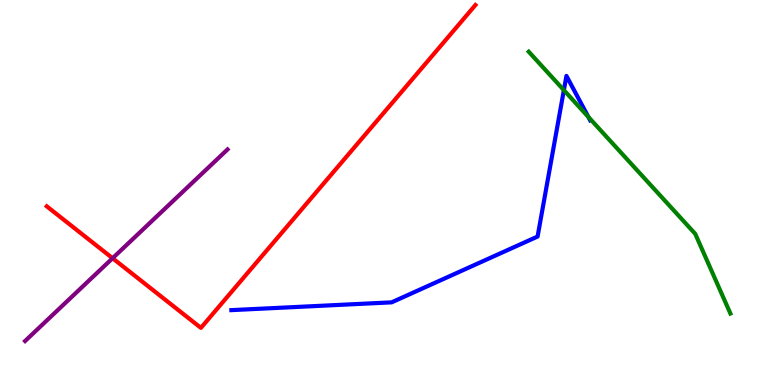[{'lines': ['blue', 'red'], 'intersections': []}, {'lines': ['green', 'red'], 'intersections': []}, {'lines': ['purple', 'red'], 'intersections': [{'x': 1.45, 'y': 3.29}]}, {'lines': ['blue', 'green'], 'intersections': [{'x': 7.28, 'y': 7.66}, {'x': 7.59, 'y': 6.96}]}, {'lines': ['blue', 'purple'], 'intersections': []}, {'lines': ['green', 'purple'], 'intersections': []}]